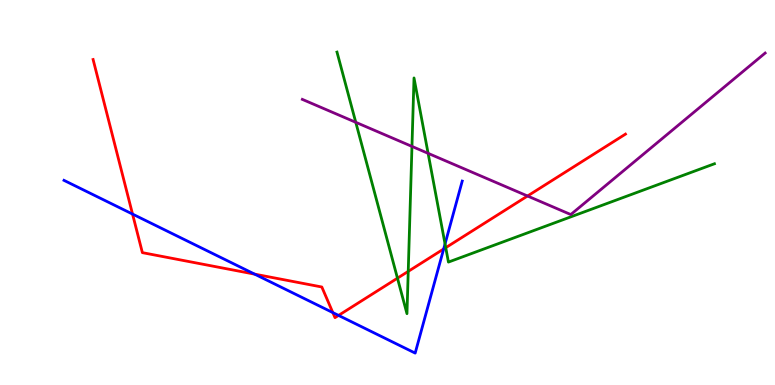[{'lines': ['blue', 'red'], 'intersections': [{'x': 1.71, 'y': 4.44}, {'x': 3.29, 'y': 2.88}, {'x': 4.29, 'y': 1.88}, {'x': 4.37, 'y': 1.81}, {'x': 5.72, 'y': 3.53}]}, {'lines': ['green', 'red'], 'intersections': [{'x': 5.13, 'y': 2.77}, {'x': 5.27, 'y': 2.95}, {'x': 5.75, 'y': 3.57}]}, {'lines': ['purple', 'red'], 'intersections': [{'x': 6.81, 'y': 4.91}]}, {'lines': ['blue', 'green'], 'intersections': [{'x': 5.74, 'y': 3.66}]}, {'lines': ['blue', 'purple'], 'intersections': []}, {'lines': ['green', 'purple'], 'intersections': [{'x': 4.59, 'y': 6.82}, {'x': 5.32, 'y': 6.2}, {'x': 5.52, 'y': 6.02}]}]